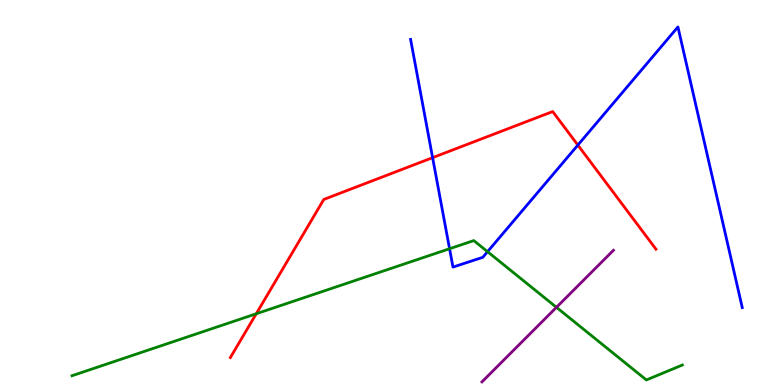[{'lines': ['blue', 'red'], 'intersections': [{'x': 5.58, 'y': 5.9}, {'x': 7.46, 'y': 6.23}]}, {'lines': ['green', 'red'], 'intersections': [{'x': 3.31, 'y': 1.85}]}, {'lines': ['purple', 'red'], 'intersections': []}, {'lines': ['blue', 'green'], 'intersections': [{'x': 5.8, 'y': 3.54}, {'x': 6.29, 'y': 3.46}]}, {'lines': ['blue', 'purple'], 'intersections': []}, {'lines': ['green', 'purple'], 'intersections': [{'x': 7.18, 'y': 2.02}]}]